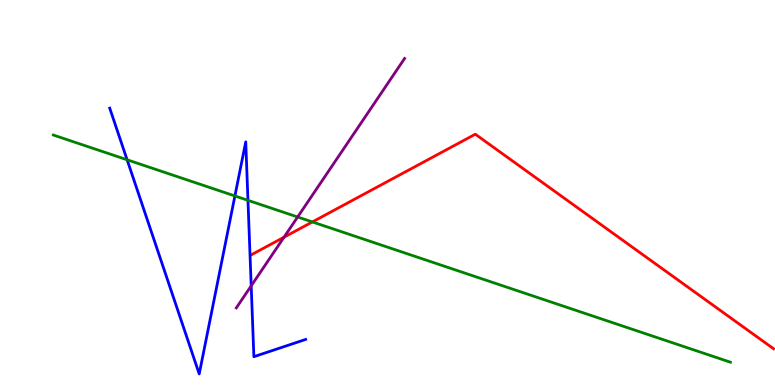[{'lines': ['blue', 'red'], 'intersections': []}, {'lines': ['green', 'red'], 'intersections': [{'x': 4.03, 'y': 4.24}]}, {'lines': ['purple', 'red'], 'intersections': [{'x': 3.66, 'y': 3.84}]}, {'lines': ['blue', 'green'], 'intersections': [{'x': 1.64, 'y': 5.85}, {'x': 3.03, 'y': 4.91}, {'x': 3.2, 'y': 4.8}]}, {'lines': ['blue', 'purple'], 'intersections': [{'x': 3.24, 'y': 2.58}]}, {'lines': ['green', 'purple'], 'intersections': [{'x': 3.84, 'y': 4.36}]}]